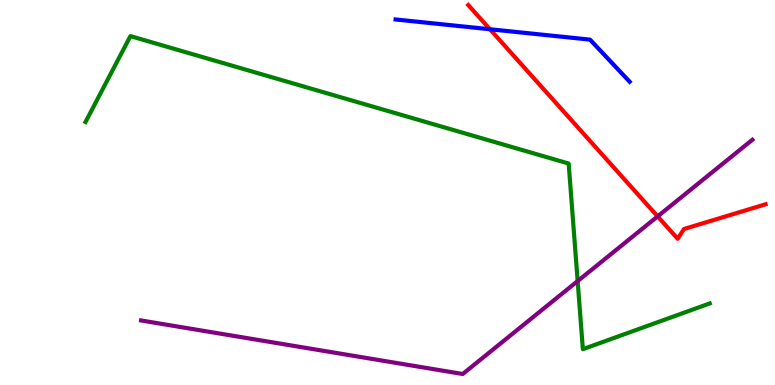[{'lines': ['blue', 'red'], 'intersections': [{'x': 6.32, 'y': 9.24}]}, {'lines': ['green', 'red'], 'intersections': []}, {'lines': ['purple', 'red'], 'intersections': [{'x': 8.49, 'y': 4.38}]}, {'lines': ['blue', 'green'], 'intersections': []}, {'lines': ['blue', 'purple'], 'intersections': []}, {'lines': ['green', 'purple'], 'intersections': [{'x': 7.45, 'y': 2.7}]}]